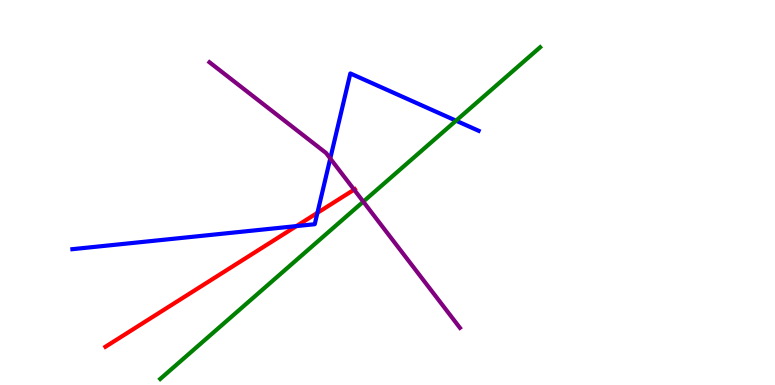[{'lines': ['blue', 'red'], 'intersections': [{'x': 3.82, 'y': 4.13}, {'x': 4.1, 'y': 4.47}]}, {'lines': ['green', 'red'], 'intersections': []}, {'lines': ['purple', 'red'], 'intersections': [{'x': 4.57, 'y': 5.07}]}, {'lines': ['blue', 'green'], 'intersections': [{'x': 5.88, 'y': 6.87}]}, {'lines': ['blue', 'purple'], 'intersections': [{'x': 4.26, 'y': 5.88}]}, {'lines': ['green', 'purple'], 'intersections': [{'x': 4.69, 'y': 4.76}]}]